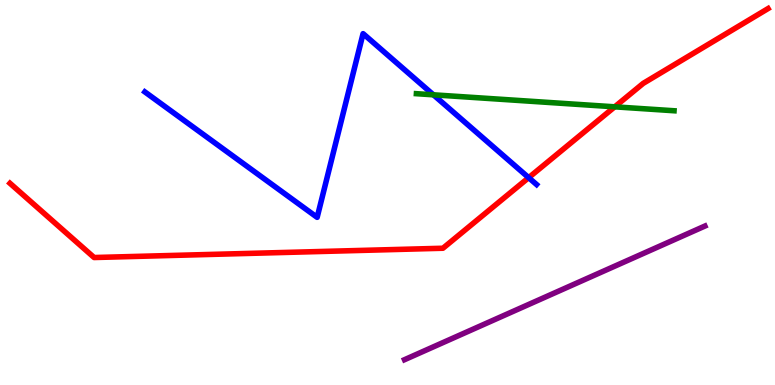[{'lines': ['blue', 'red'], 'intersections': [{'x': 6.82, 'y': 5.39}]}, {'lines': ['green', 'red'], 'intersections': [{'x': 7.93, 'y': 7.23}]}, {'lines': ['purple', 'red'], 'intersections': []}, {'lines': ['blue', 'green'], 'intersections': [{'x': 5.59, 'y': 7.54}]}, {'lines': ['blue', 'purple'], 'intersections': []}, {'lines': ['green', 'purple'], 'intersections': []}]